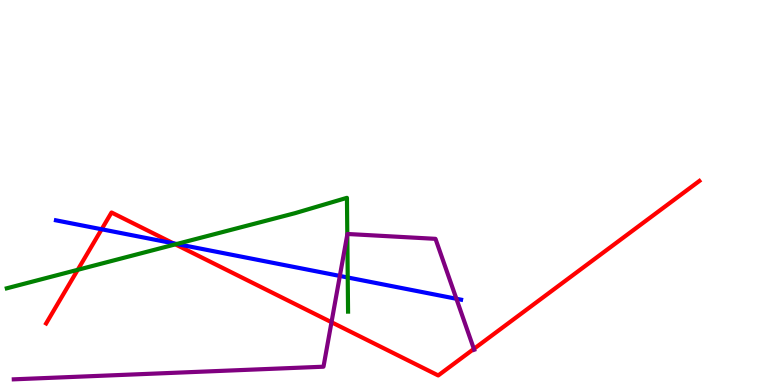[{'lines': ['blue', 'red'], 'intersections': [{'x': 1.31, 'y': 4.04}, {'x': 2.24, 'y': 3.68}]}, {'lines': ['green', 'red'], 'intersections': [{'x': 1.0, 'y': 2.99}, {'x': 2.26, 'y': 3.65}]}, {'lines': ['purple', 'red'], 'intersections': [{'x': 4.28, 'y': 1.63}, {'x': 6.11, 'y': 0.938}]}, {'lines': ['blue', 'green'], 'intersections': [{'x': 2.28, 'y': 3.66}, {'x': 4.49, 'y': 2.79}]}, {'lines': ['blue', 'purple'], 'intersections': [{'x': 4.39, 'y': 2.83}, {'x': 5.89, 'y': 2.24}]}, {'lines': ['green', 'purple'], 'intersections': [{'x': 4.48, 'y': 3.91}]}]